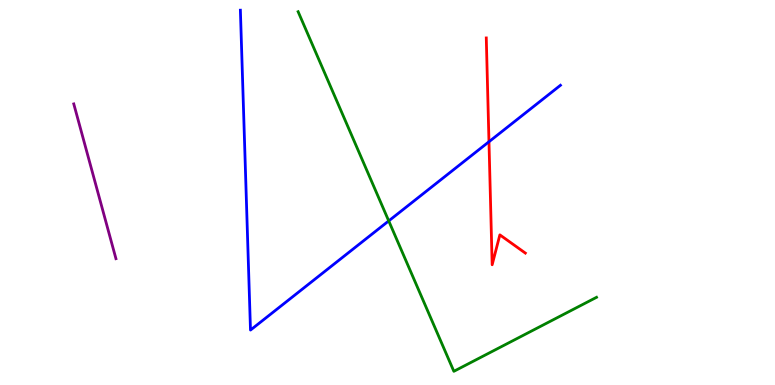[{'lines': ['blue', 'red'], 'intersections': [{'x': 6.31, 'y': 6.32}]}, {'lines': ['green', 'red'], 'intersections': []}, {'lines': ['purple', 'red'], 'intersections': []}, {'lines': ['blue', 'green'], 'intersections': [{'x': 5.02, 'y': 4.26}]}, {'lines': ['blue', 'purple'], 'intersections': []}, {'lines': ['green', 'purple'], 'intersections': []}]